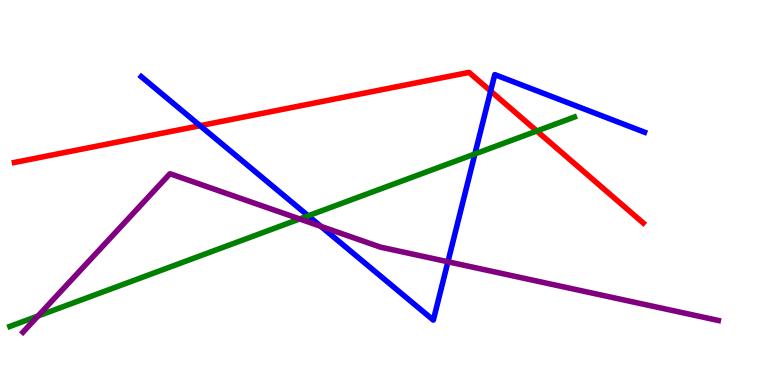[{'lines': ['blue', 'red'], 'intersections': [{'x': 2.58, 'y': 6.74}, {'x': 6.33, 'y': 7.63}]}, {'lines': ['green', 'red'], 'intersections': [{'x': 6.93, 'y': 6.6}]}, {'lines': ['purple', 'red'], 'intersections': []}, {'lines': ['blue', 'green'], 'intersections': [{'x': 3.98, 'y': 4.4}, {'x': 6.13, 'y': 6.0}]}, {'lines': ['blue', 'purple'], 'intersections': [{'x': 4.14, 'y': 4.12}, {'x': 5.78, 'y': 3.2}]}, {'lines': ['green', 'purple'], 'intersections': [{'x': 0.49, 'y': 1.79}, {'x': 3.87, 'y': 4.31}]}]